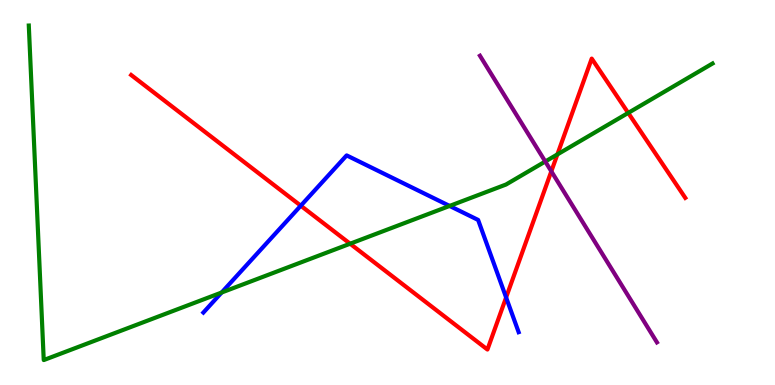[{'lines': ['blue', 'red'], 'intersections': [{'x': 3.88, 'y': 4.66}, {'x': 6.53, 'y': 2.27}]}, {'lines': ['green', 'red'], 'intersections': [{'x': 4.52, 'y': 3.67}, {'x': 7.19, 'y': 5.99}, {'x': 8.11, 'y': 7.07}]}, {'lines': ['purple', 'red'], 'intersections': [{'x': 7.11, 'y': 5.55}]}, {'lines': ['blue', 'green'], 'intersections': [{'x': 2.86, 'y': 2.4}, {'x': 5.8, 'y': 4.65}]}, {'lines': ['blue', 'purple'], 'intersections': []}, {'lines': ['green', 'purple'], 'intersections': [{'x': 7.04, 'y': 5.8}]}]